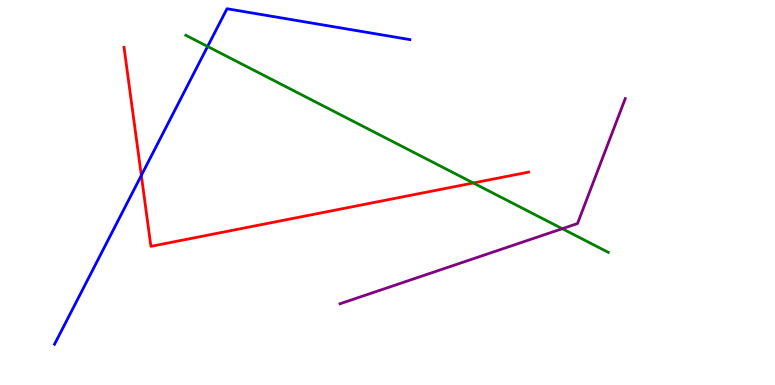[{'lines': ['blue', 'red'], 'intersections': [{'x': 1.82, 'y': 5.44}]}, {'lines': ['green', 'red'], 'intersections': [{'x': 6.11, 'y': 5.25}]}, {'lines': ['purple', 'red'], 'intersections': []}, {'lines': ['blue', 'green'], 'intersections': [{'x': 2.68, 'y': 8.79}]}, {'lines': ['blue', 'purple'], 'intersections': []}, {'lines': ['green', 'purple'], 'intersections': [{'x': 7.26, 'y': 4.06}]}]